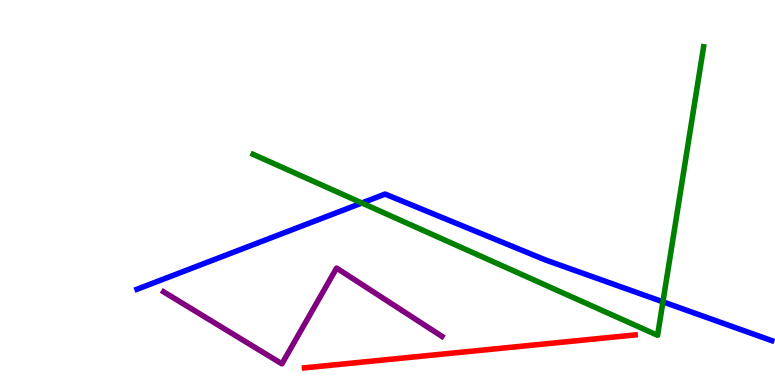[{'lines': ['blue', 'red'], 'intersections': []}, {'lines': ['green', 'red'], 'intersections': []}, {'lines': ['purple', 'red'], 'intersections': []}, {'lines': ['blue', 'green'], 'intersections': [{'x': 4.67, 'y': 4.73}, {'x': 8.55, 'y': 2.16}]}, {'lines': ['blue', 'purple'], 'intersections': []}, {'lines': ['green', 'purple'], 'intersections': []}]